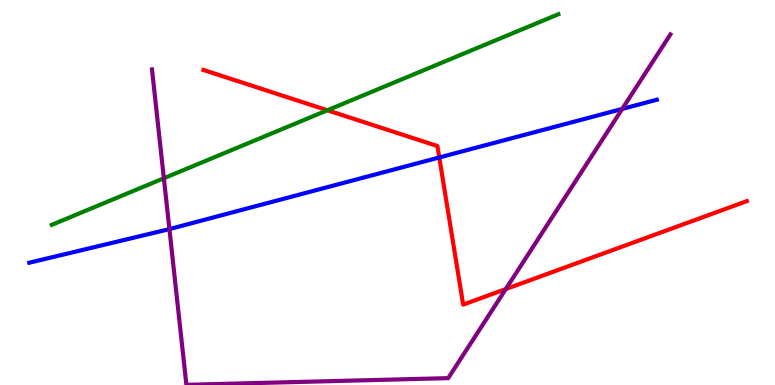[{'lines': ['blue', 'red'], 'intersections': [{'x': 5.67, 'y': 5.91}]}, {'lines': ['green', 'red'], 'intersections': [{'x': 4.22, 'y': 7.14}]}, {'lines': ['purple', 'red'], 'intersections': [{'x': 6.53, 'y': 2.49}]}, {'lines': ['blue', 'green'], 'intersections': []}, {'lines': ['blue', 'purple'], 'intersections': [{'x': 2.19, 'y': 4.05}, {'x': 8.03, 'y': 7.17}]}, {'lines': ['green', 'purple'], 'intersections': [{'x': 2.11, 'y': 5.37}]}]